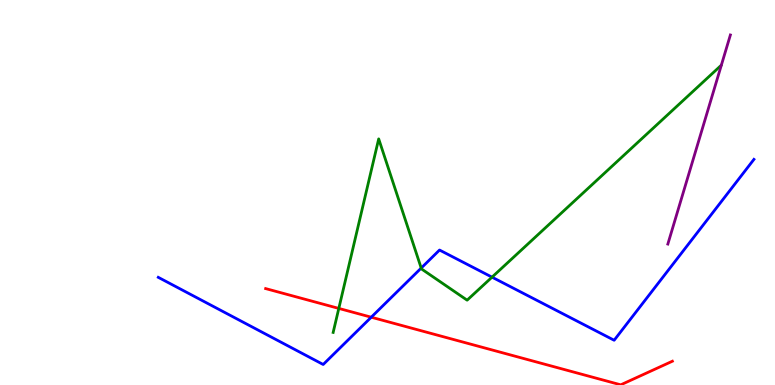[{'lines': ['blue', 'red'], 'intersections': [{'x': 4.79, 'y': 1.76}]}, {'lines': ['green', 'red'], 'intersections': [{'x': 4.37, 'y': 1.99}]}, {'lines': ['purple', 'red'], 'intersections': []}, {'lines': ['blue', 'green'], 'intersections': [{'x': 5.43, 'y': 3.04}, {'x': 6.35, 'y': 2.8}]}, {'lines': ['blue', 'purple'], 'intersections': []}, {'lines': ['green', 'purple'], 'intersections': []}]